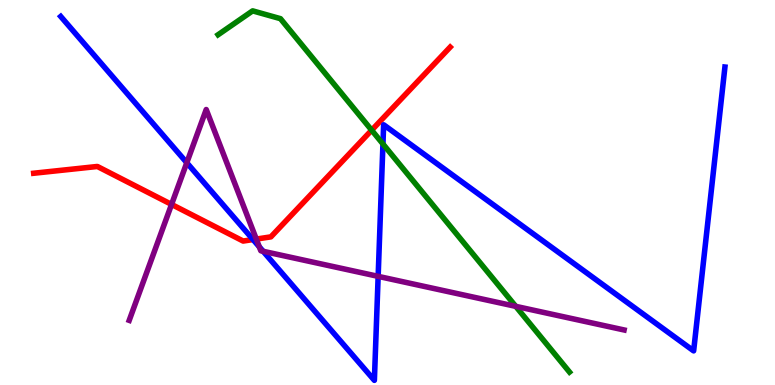[{'lines': ['blue', 'red'], 'intersections': [{'x': 3.26, 'y': 3.78}]}, {'lines': ['green', 'red'], 'intersections': [{'x': 4.8, 'y': 6.62}]}, {'lines': ['purple', 'red'], 'intersections': [{'x': 2.21, 'y': 4.69}, {'x': 3.31, 'y': 3.79}]}, {'lines': ['blue', 'green'], 'intersections': [{'x': 4.94, 'y': 6.26}]}, {'lines': ['blue', 'purple'], 'intersections': [{'x': 2.41, 'y': 5.77}, {'x': 3.35, 'y': 3.59}, {'x': 3.4, 'y': 3.47}, {'x': 4.88, 'y': 2.82}]}, {'lines': ['green', 'purple'], 'intersections': [{'x': 6.65, 'y': 2.04}]}]